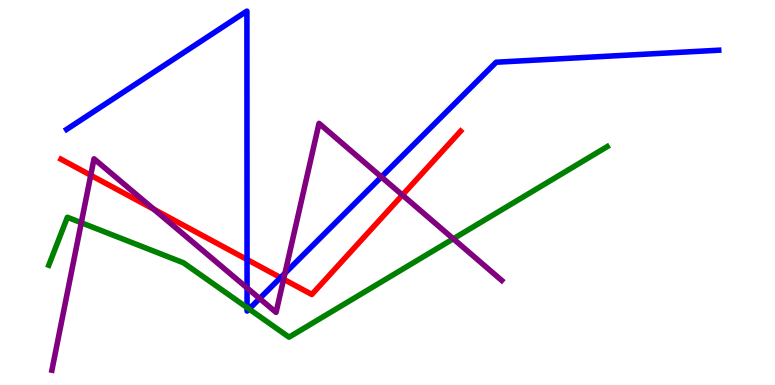[{'lines': ['blue', 'red'], 'intersections': [{'x': 3.19, 'y': 3.26}, {'x': 3.62, 'y': 2.79}]}, {'lines': ['green', 'red'], 'intersections': []}, {'lines': ['purple', 'red'], 'intersections': [{'x': 1.17, 'y': 5.45}, {'x': 1.98, 'y': 4.56}, {'x': 3.66, 'y': 2.75}, {'x': 5.19, 'y': 4.93}]}, {'lines': ['blue', 'green'], 'intersections': [{'x': 3.19, 'y': 2.01}, {'x': 3.21, 'y': 1.97}]}, {'lines': ['blue', 'purple'], 'intersections': [{'x': 3.19, 'y': 2.52}, {'x': 3.35, 'y': 2.25}, {'x': 3.68, 'y': 2.9}, {'x': 4.92, 'y': 5.4}]}, {'lines': ['green', 'purple'], 'intersections': [{'x': 1.05, 'y': 4.22}, {'x': 5.85, 'y': 3.8}]}]